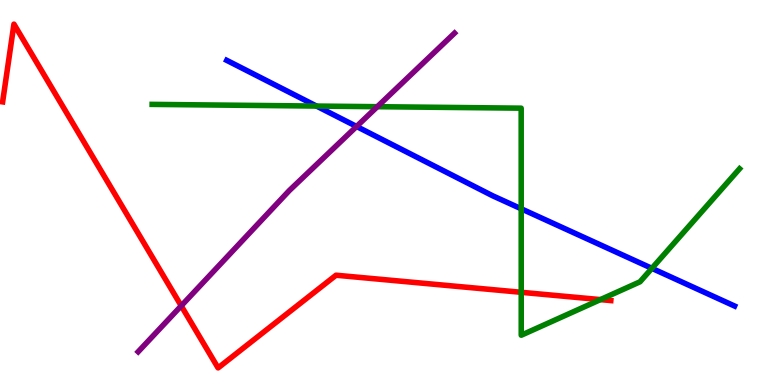[{'lines': ['blue', 'red'], 'intersections': []}, {'lines': ['green', 'red'], 'intersections': [{'x': 6.73, 'y': 2.41}, {'x': 7.75, 'y': 2.22}]}, {'lines': ['purple', 'red'], 'intersections': [{'x': 2.34, 'y': 2.06}]}, {'lines': ['blue', 'green'], 'intersections': [{'x': 4.08, 'y': 7.25}, {'x': 6.73, 'y': 4.58}, {'x': 8.41, 'y': 3.03}]}, {'lines': ['blue', 'purple'], 'intersections': [{'x': 4.6, 'y': 6.72}]}, {'lines': ['green', 'purple'], 'intersections': [{'x': 4.87, 'y': 7.23}]}]